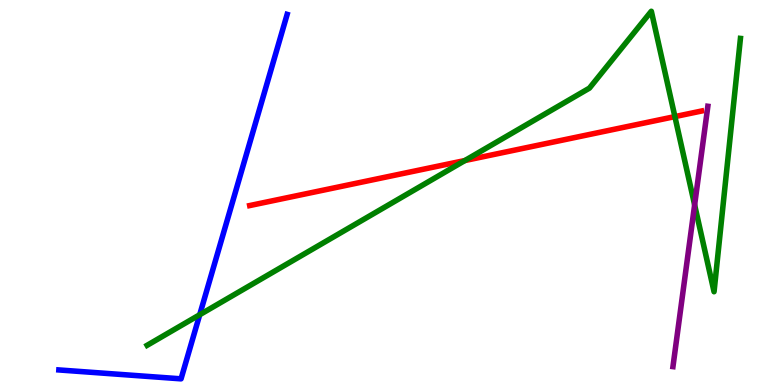[{'lines': ['blue', 'red'], 'intersections': []}, {'lines': ['green', 'red'], 'intersections': [{'x': 6.0, 'y': 5.83}, {'x': 8.71, 'y': 6.97}]}, {'lines': ['purple', 'red'], 'intersections': []}, {'lines': ['blue', 'green'], 'intersections': [{'x': 2.58, 'y': 1.83}]}, {'lines': ['blue', 'purple'], 'intersections': []}, {'lines': ['green', 'purple'], 'intersections': [{'x': 8.96, 'y': 4.68}]}]